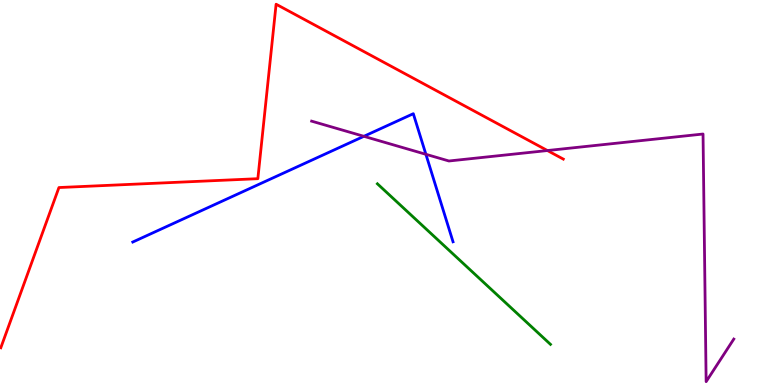[{'lines': ['blue', 'red'], 'intersections': []}, {'lines': ['green', 'red'], 'intersections': []}, {'lines': ['purple', 'red'], 'intersections': [{'x': 7.06, 'y': 6.09}]}, {'lines': ['blue', 'green'], 'intersections': []}, {'lines': ['blue', 'purple'], 'intersections': [{'x': 4.7, 'y': 6.46}, {'x': 5.5, 'y': 5.99}]}, {'lines': ['green', 'purple'], 'intersections': []}]